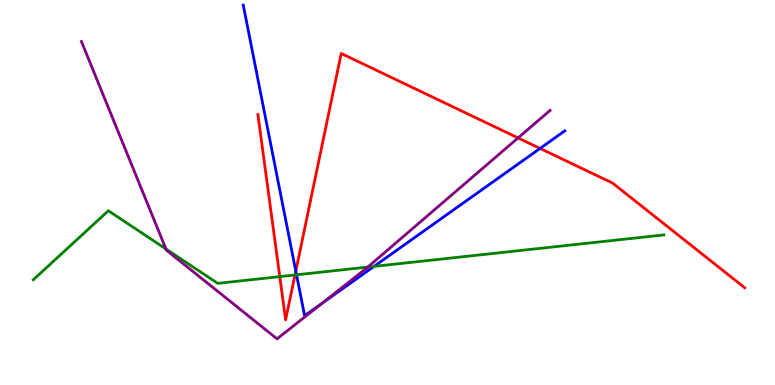[{'lines': ['blue', 'red'], 'intersections': [{'x': 3.82, 'y': 2.96}, {'x': 6.97, 'y': 6.14}]}, {'lines': ['green', 'red'], 'intersections': [{'x': 3.61, 'y': 2.81}, {'x': 3.81, 'y': 2.86}]}, {'lines': ['purple', 'red'], 'intersections': [{'x': 6.68, 'y': 6.42}]}, {'lines': ['blue', 'green'], 'intersections': [{'x': 3.83, 'y': 2.86}, {'x': 4.83, 'y': 3.08}]}, {'lines': ['blue', 'purple'], 'intersections': [{'x': 4.15, 'y': 2.12}]}, {'lines': ['green', 'purple'], 'intersections': [{'x': 2.14, 'y': 3.53}, {'x': 4.75, 'y': 3.06}]}]